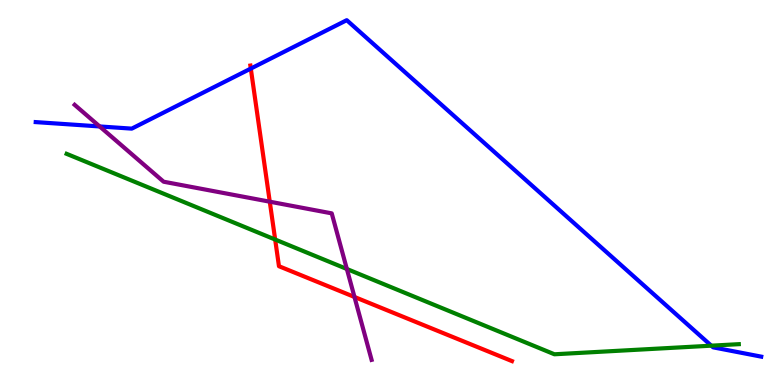[{'lines': ['blue', 'red'], 'intersections': [{'x': 3.24, 'y': 8.22}]}, {'lines': ['green', 'red'], 'intersections': [{'x': 3.55, 'y': 3.78}]}, {'lines': ['purple', 'red'], 'intersections': [{'x': 3.48, 'y': 4.76}, {'x': 4.57, 'y': 2.29}]}, {'lines': ['blue', 'green'], 'intersections': [{'x': 9.18, 'y': 1.02}]}, {'lines': ['blue', 'purple'], 'intersections': [{'x': 1.29, 'y': 6.72}]}, {'lines': ['green', 'purple'], 'intersections': [{'x': 4.48, 'y': 3.01}]}]